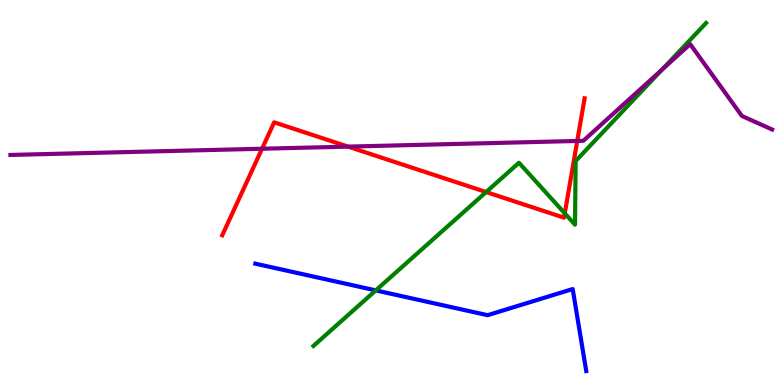[{'lines': ['blue', 'red'], 'intersections': []}, {'lines': ['green', 'red'], 'intersections': [{'x': 6.27, 'y': 5.01}, {'x': 7.29, 'y': 4.46}]}, {'lines': ['purple', 'red'], 'intersections': [{'x': 3.38, 'y': 6.14}, {'x': 4.49, 'y': 6.19}, {'x': 7.45, 'y': 6.34}]}, {'lines': ['blue', 'green'], 'intersections': [{'x': 4.85, 'y': 2.46}]}, {'lines': ['blue', 'purple'], 'intersections': []}, {'lines': ['green', 'purple'], 'intersections': [{'x': 8.54, 'y': 8.19}]}]